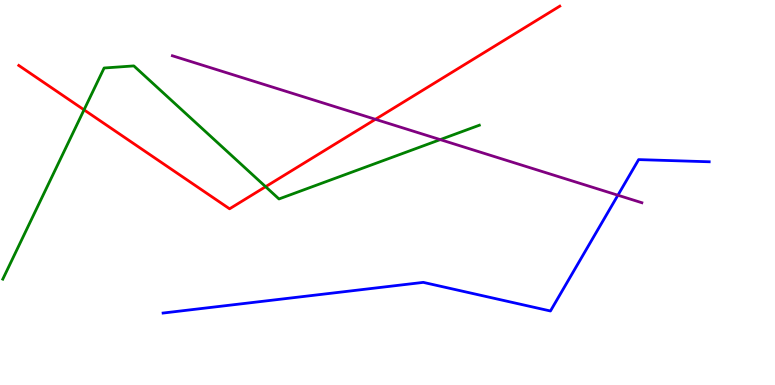[{'lines': ['blue', 'red'], 'intersections': []}, {'lines': ['green', 'red'], 'intersections': [{'x': 1.08, 'y': 7.15}, {'x': 3.43, 'y': 5.15}]}, {'lines': ['purple', 'red'], 'intersections': [{'x': 4.84, 'y': 6.9}]}, {'lines': ['blue', 'green'], 'intersections': []}, {'lines': ['blue', 'purple'], 'intersections': [{'x': 7.97, 'y': 4.93}]}, {'lines': ['green', 'purple'], 'intersections': [{'x': 5.68, 'y': 6.37}]}]